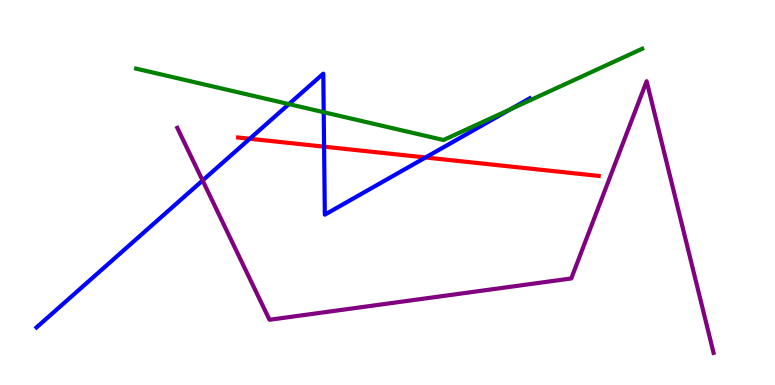[{'lines': ['blue', 'red'], 'intersections': [{'x': 3.22, 'y': 6.4}, {'x': 4.18, 'y': 6.19}, {'x': 5.49, 'y': 5.91}]}, {'lines': ['green', 'red'], 'intersections': []}, {'lines': ['purple', 'red'], 'intersections': []}, {'lines': ['blue', 'green'], 'intersections': [{'x': 3.73, 'y': 7.3}, {'x': 4.18, 'y': 7.09}, {'x': 6.59, 'y': 7.16}]}, {'lines': ['blue', 'purple'], 'intersections': [{'x': 2.61, 'y': 5.31}]}, {'lines': ['green', 'purple'], 'intersections': []}]